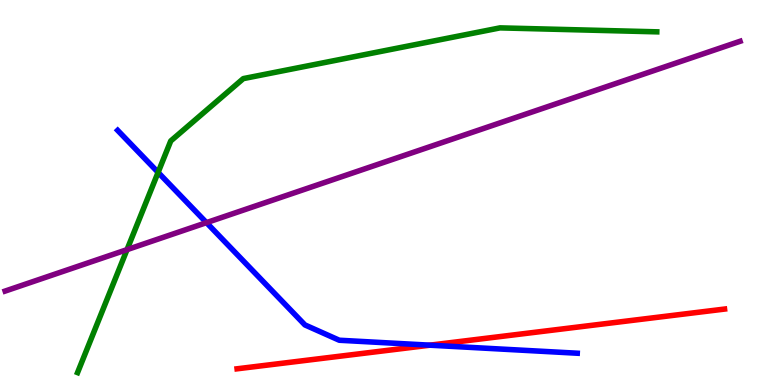[{'lines': ['blue', 'red'], 'intersections': [{'x': 5.55, 'y': 1.03}]}, {'lines': ['green', 'red'], 'intersections': []}, {'lines': ['purple', 'red'], 'intersections': []}, {'lines': ['blue', 'green'], 'intersections': [{'x': 2.04, 'y': 5.52}]}, {'lines': ['blue', 'purple'], 'intersections': [{'x': 2.66, 'y': 4.22}]}, {'lines': ['green', 'purple'], 'intersections': [{'x': 1.64, 'y': 3.52}]}]